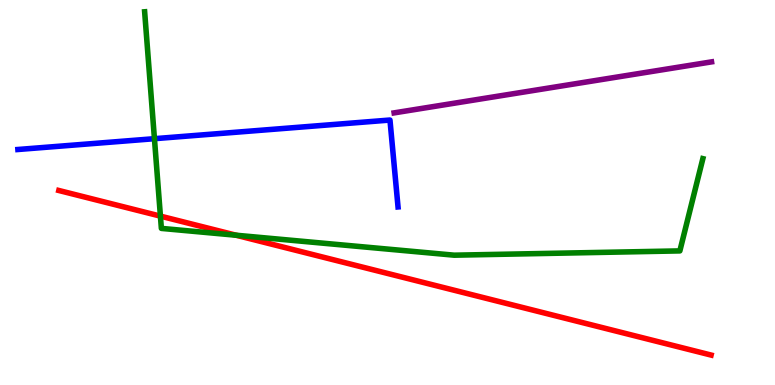[{'lines': ['blue', 'red'], 'intersections': []}, {'lines': ['green', 'red'], 'intersections': [{'x': 2.07, 'y': 4.39}, {'x': 3.05, 'y': 3.89}]}, {'lines': ['purple', 'red'], 'intersections': []}, {'lines': ['blue', 'green'], 'intersections': [{'x': 1.99, 'y': 6.4}]}, {'lines': ['blue', 'purple'], 'intersections': []}, {'lines': ['green', 'purple'], 'intersections': []}]